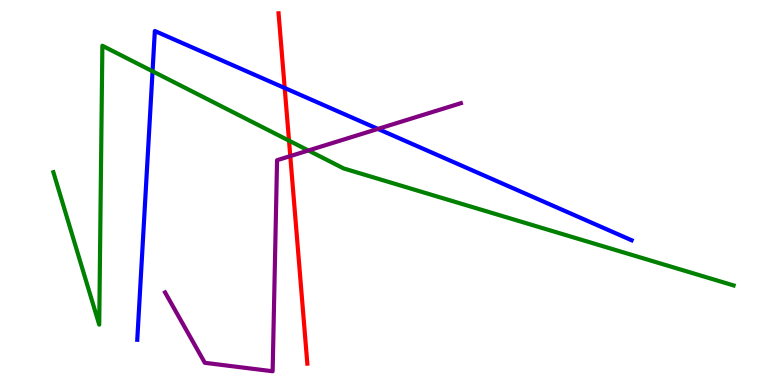[{'lines': ['blue', 'red'], 'intersections': [{'x': 3.67, 'y': 7.71}]}, {'lines': ['green', 'red'], 'intersections': [{'x': 3.73, 'y': 6.35}]}, {'lines': ['purple', 'red'], 'intersections': [{'x': 3.75, 'y': 5.95}]}, {'lines': ['blue', 'green'], 'intersections': [{'x': 1.97, 'y': 8.15}]}, {'lines': ['blue', 'purple'], 'intersections': [{'x': 4.88, 'y': 6.65}]}, {'lines': ['green', 'purple'], 'intersections': [{'x': 3.98, 'y': 6.09}]}]